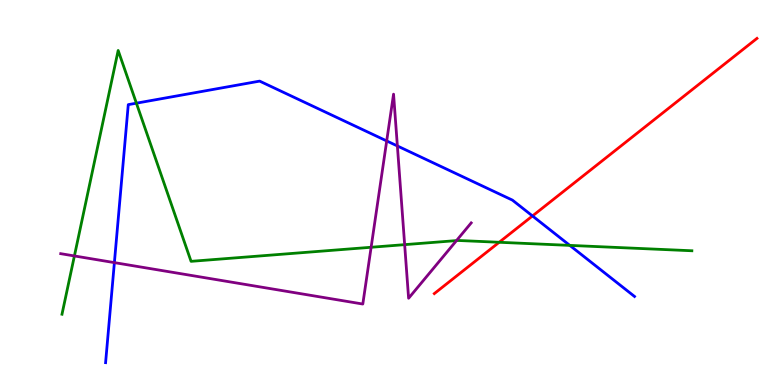[{'lines': ['blue', 'red'], 'intersections': [{'x': 6.87, 'y': 4.39}]}, {'lines': ['green', 'red'], 'intersections': [{'x': 6.44, 'y': 3.71}]}, {'lines': ['purple', 'red'], 'intersections': []}, {'lines': ['blue', 'green'], 'intersections': [{'x': 1.76, 'y': 7.32}, {'x': 7.35, 'y': 3.63}]}, {'lines': ['blue', 'purple'], 'intersections': [{'x': 1.48, 'y': 3.18}, {'x': 4.99, 'y': 6.34}, {'x': 5.13, 'y': 6.21}]}, {'lines': ['green', 'purple'], 'intersections': [{'x': 0.96, 'y': 3.35}, {'x': 4.79, 'y': 3.58}, {'x': 5.22, 'y': 3.65}, {'x': 5.89, 'y': 3.75}]}]